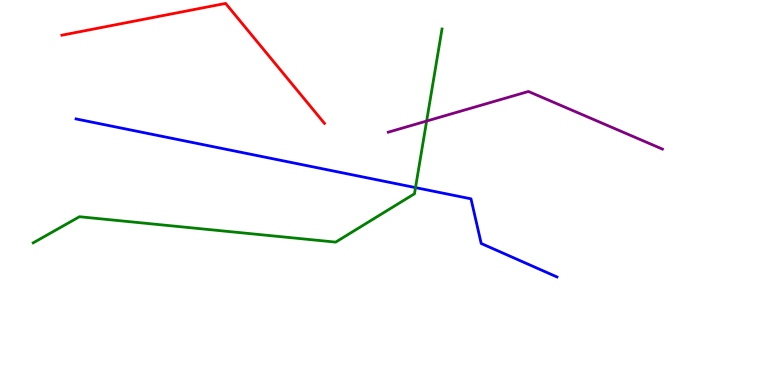[{'lines': ['blue', 'red'], 'intersections': []}, {'lines': ['green', 'red'], 'intersections': []}, {'lines': ['purple', 'red'], 'intersections': []}, {'lines': ['blue', 'green'], 'intersections': [{'x': 5.36, 'y': 5.13}]}, {'lines': ['blue', 'purple'], 'intersections': []}, {'lines': ['green', 'purple'], 'intersections': [{'x': 5.5, 'y': 6.86}]}]